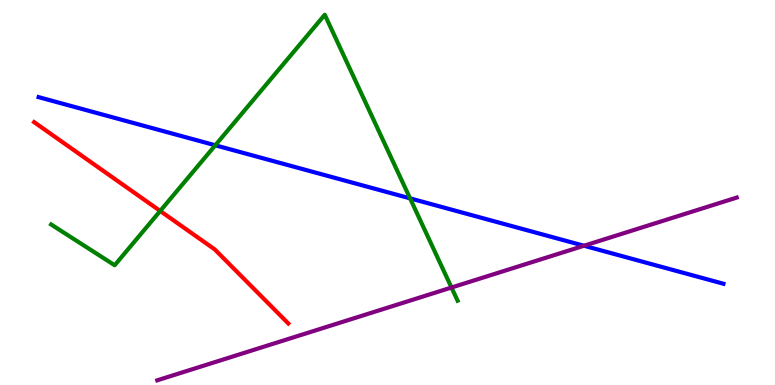[{'lines': ['blue', 'red'], 'intersections': []}, {'lines': ['green', 'red'], 'intersections': [{'x': 2.07, 'y': 4.52}]}, {'lines': ['purple', 'red'], 'intersections': []}, {'lines': ['blue', 'green'], 'intersections': [{'x': 2.78, 'y': 6.23}, {'x': 5.29, 'y': 4.85}]}, {'lines': ['blue', 'purple'], 'intersections': [{'x': 7.54, 'y': 3.62}]}, {'lines': ['green', 'purple'], 'intersections': [{'x': 5.83, 'y': 2.53}]}]